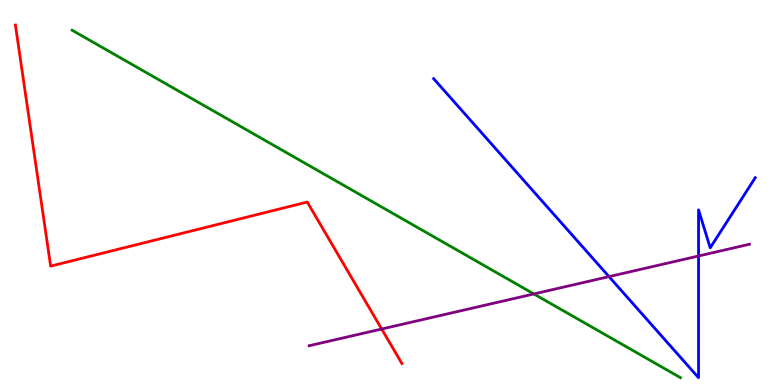[{'lines': ['blue', 'red'], 'intersections': []}, {'lines': ['green', 'red'], 'intersections': []}, {'lines': ['purple', 'red'], 'intersections': [{'x': 4.92, 'y': 1.45}]}, {'lines': ['blue', 'green'], 'intersections': []}, {'lines': ['blue', 'purple'], 'intersections': [{'x': 7.86, 'y': 2.81}, {'x': 9.01, 'y': 3.35}]}, {'lines': ['green', 'purple'], 'intersections': [{'x': 6.89, 'y': 2.37}]}]